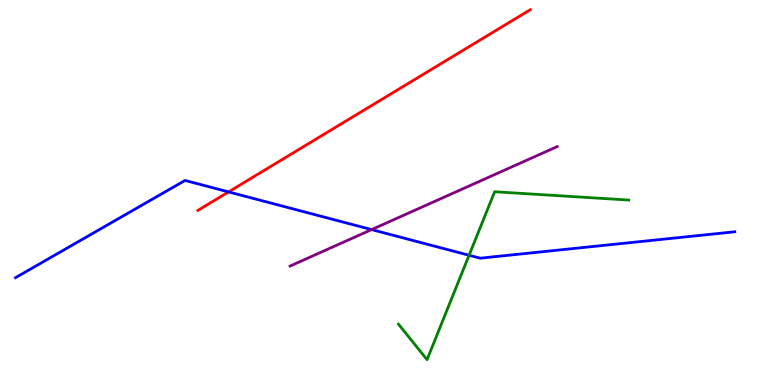[{'lines': ['blue', 'red'], 'intersections': [{'x': 2.95, 'y': 5.02}]}, {'lines': ['green', 'red'], 'intersections': []}, {'lines': ['purple', 'red'], 'intersections': []}, {'lines': ['blue', 'green'], 'intersections': [{'x': 6.05, 'y': 3.37}]}, {'lines': ['blue', 'purple'], 'intersections': [{'x': 4.8, 'y': 4.04}]}, {'lines': ['green', 'purple'], 'intersections': []}]